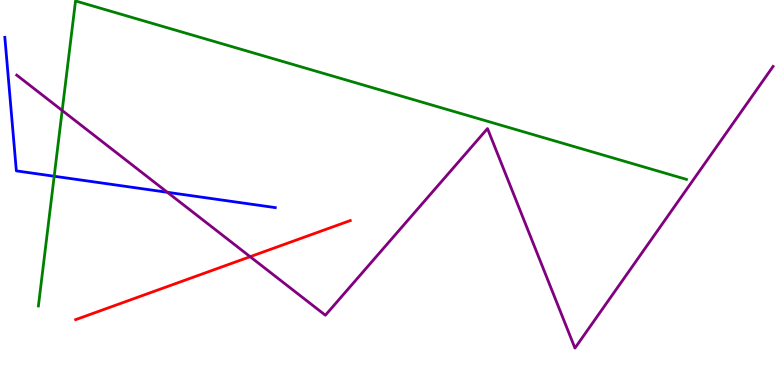[{'lines': ['blue', 'red'], 'intersections': []}, {'lines': ['green', 'red'], 'intersections': []}, {'lines': ['purple', 'red'], 'intersections': [{'x': 3.23, 'y': 3.33}]}, {'lines': ['blue', 'green'], 'intersections': [{'x': 0.699, 'y': 5.42}]}, {'lines': ['blue', 'purple'], 'intersections': [{'x': 2.16, 'y': 5.01}]}, {'lines': ['green', 'purple'], 'intersections': [{'x': 0.802, 'y': 7.13}]}]